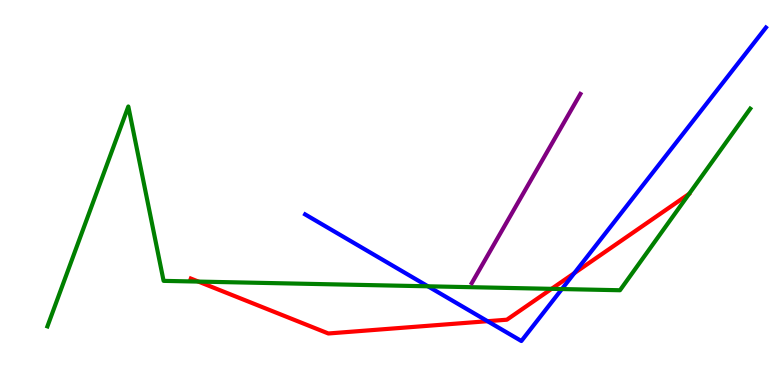[{'lines': ['blue', 'red'], 'intersections': [{'x': 6.29, 'y': 1.66}, {'x': 7.41, 'y': 2.91}]}, {'lines': ['green', 'red'], 'intersections': [{'x': 2.56, 'y': 2.69}, {'x': 7.12, 'y': 2.5}]}, {'lines': ['purple', 'red'], 'intersections': []}, {'lines': ['blue', 'green'], 'intersections': [{'x': 5.52, 'y': 2.56}, {'x': 7.25, 'y': 2.49}]}, {'lines': ['blue', 'purple'], 'intersections': []}, {'lines': ['green', 'purple'], 'intersections': []}]